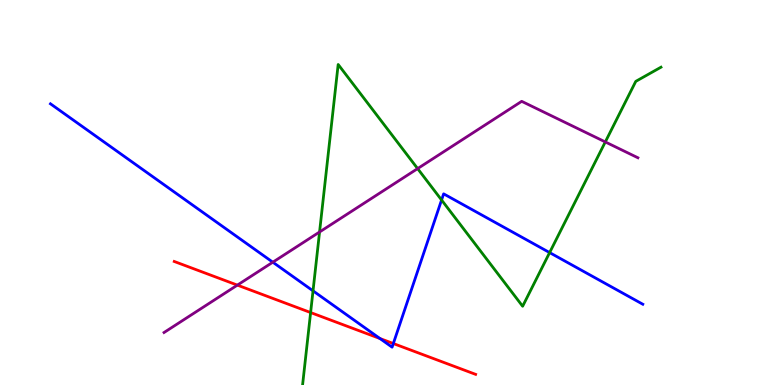[{'lines': ['blue', 'red'], 'intersections': [{'x': 4.9, 'y': 1.21}, {'x': 5.08, 'y': 1.08}]}, {'lines': ['green', 'red'], 'intersections': [{'x': 4.01, 'y': 1.88}]}, {'lines': ['purple', 'red'], 'intersections': [{'x': 3.06, 'y': 2.59}]}, {'lines': ['blue', 'green'], 'intersections': [{'x': 4.04, 'y': 2.45}, {'x': 5.7, 'y': 4.81}, {'x': 7.09, 'y': 3.44}]}, {'lines': ['blue', 'purple'], 'intersections': [{'x': 3.52, 'y': 3.19}]}, {'lines': ['green', 'purple'], 'intersections': [{'x': 4.12, 'y': 3.97}, {'x': 5.39, 'y': 5.62}, {'x': 7.81, 'y': 6.31}]}]